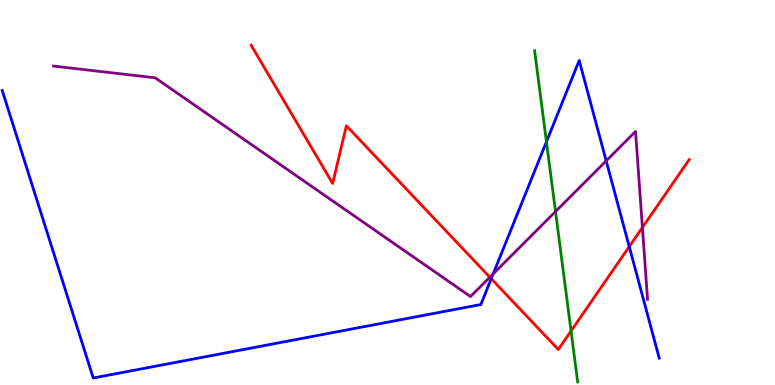[{'lines': ['blue', 'red'], 'intersections': [{'x': 6.34, 'y': 2.76}, {'x': 8.12, 'y': 3.59}]}, {'lines': ['green', 'red'], 'intersections': [{'x': 7.37, 'y': 1.4}]}, {'lines': ['purple', 'red'], 'intersections': [{'x': 6.32, 'y': 2.8}, {'x': 8.29, 'y': 4.09}]}, {'lines': ['blue', 'green'], 'intersections': [{'x': 7.05, 'y': 6.32}]}, {'lines': ['blue', 'purple'], 'intersections': [{'x': 6.36, 'y': 2.89}, {'x': 7.82, 'y': 5.82}]}, {'lines': ['green', 'purple'], 'intersections': [{'x': 7.17, 'y': 4.51}]}]